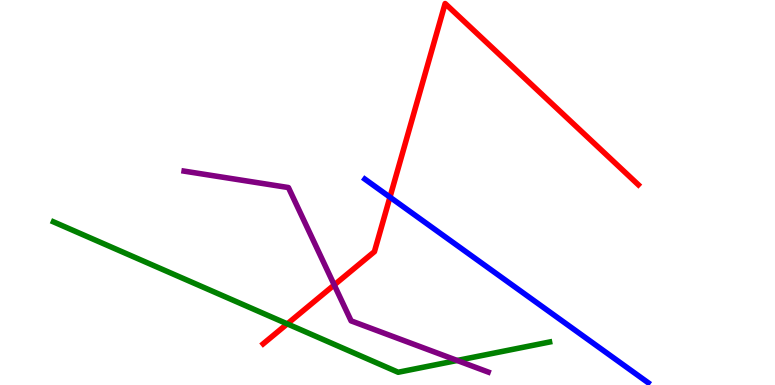[{'lines': ['blue', 'red'], 'intersections': [{'x': 5.03, 'y': 4.88}]}, {'lines': ['green', 'red'], 'intersections': [{'x': 3.71, 'y': 1.59}]}, {'lines': ['purple', 'red'], 'intersections': [{'x': 4.31, 'y': 2.6}]}, {'lines': ['blue', 'green'], 'intersections': []}, {'lines': ['blue', 'purple'], 'intersections': []}, {'lines': ['green', 'purple'], 'intersections': [{'x': 5.9, 'y': 0.637}]}]